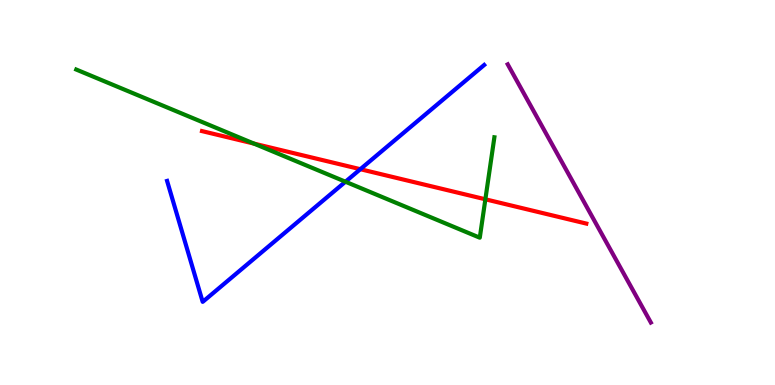[{'lines': ['blue', 'red'], 'intersections': [{'x': 4.65, 'y': 5.61}]}, {'lines': ['green', 'red'], 'intersections': [{'x': 3.28, 'y': 6.27}, {'x': 6.26, 'y': 4.82}]}, {'lines': ['purple', 'red'], 'intersections': []}, {'lines': ['blue', 'green'], 'intersections': [{'x': 4.46, 'y': 5.28}]}, {'lines': ['blue', 'purple'], 'intersections': []}, {'lines': ['green', 'purple'], 'intersections': []}]